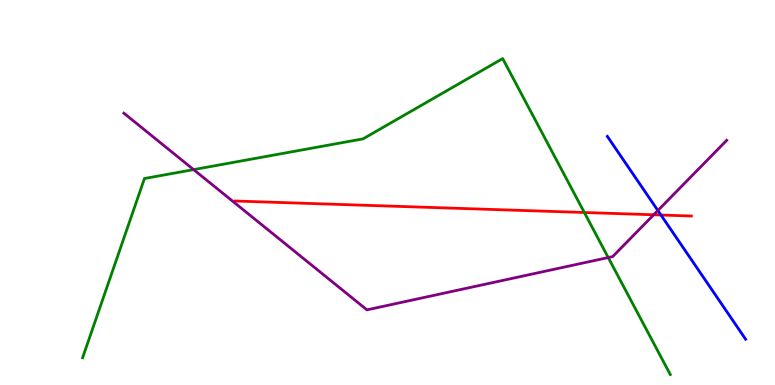[{'lines': ['blue', 'red'], 'intersections': [{'x': 8.53, 'y': 4.42}]}, {'lines': ['green', 'red'], 'intersections': [{'x': 7.54, 'y': 4.48}]}, {'lines': ['purple', 'red'], 'intersections': [{'x': 8.43, 'y': 4.42}]}, {'lines': ['blue', 'green'], 'intersections': []}, {'lines': ['blue', 'purple'], 'intersections': [{'x': 8.49, 'y': 4.53}]}, {'lines': ['green', 'purple'], 'intersections': [{'x': 2.5, 'y': 5.59}, {'x': 7.85, 'y': 3.31}]}]